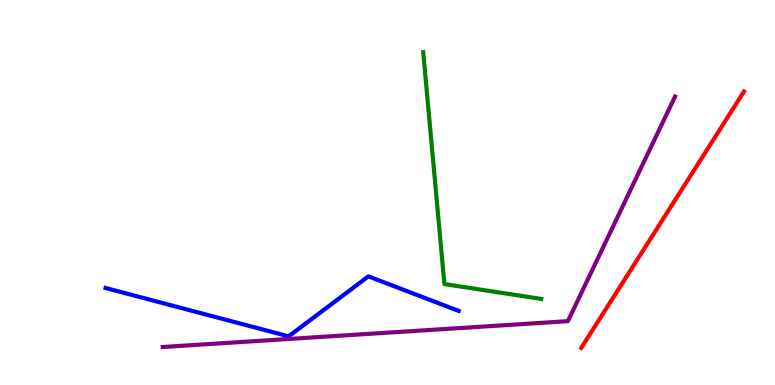[{'lines': ['blue', 'red'], 'intersections': []}, {'lines': ['green', 'red'], 'intersections': []}, {'lines': ['purple', 'red'], 'intersections': []}, {'lines': ['blue', 'green'], 'intersections': []}, {'lines': ['blue', 'purple'], 'intersections': []}, {'lines': ['green', 'purple'], 'intersections': []}]